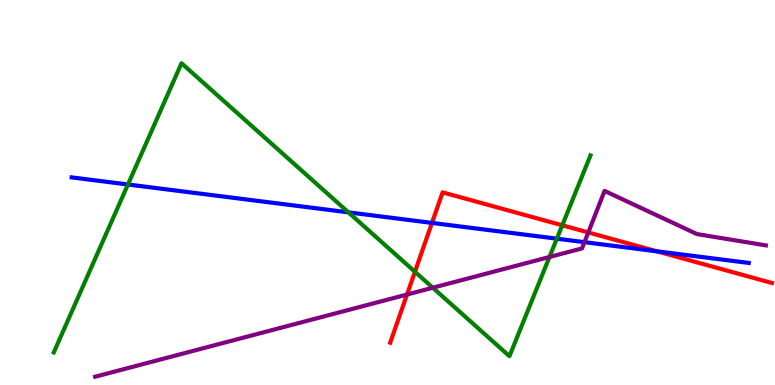[{'lines': ['blue', 'red'], 'intersections': [{'x': 5.57, 'y': 4.21}, {'x': 8.48, 'y': 3.47}]}, {'lines': ['green', 'red'], 'intersections': [{'x': 5.35, 'y': 2.94}, {'x': 7.26, 'y': 4.15}]}, {'lines': ['purple', 'red'], 'intersections': [{'x': 5.25, 'y': 2.35}, {'x': 7.59, 'y': 3.96}]}, {'lines': ['blue', 'green'], 'intersections': [{'x': 1.65, 'y': 5.21}, {'x': 4.5, 'y': 4.48}, {'x': 7.19, 'y': 3.8}]}, {'lines': ['blue', 'purple'], 'intersections': [{'x': 7.54, 'y': 3.71}]}, {'lines': ['green', 'purple'], 'intersections': [{'x': 5.58, 'y': 2.53}, {'x': 7.09, 'y': 3.33}]}]